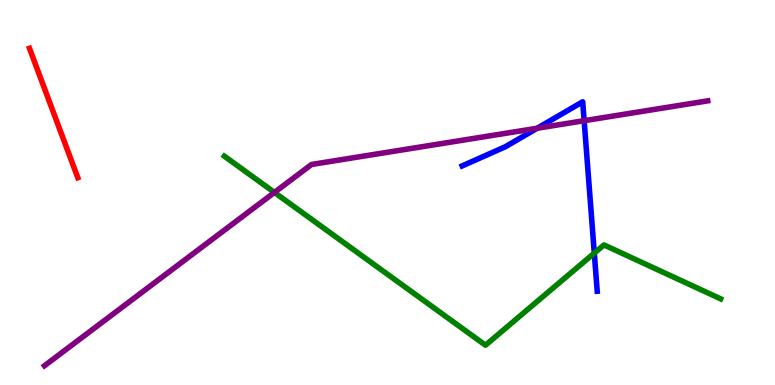[{'lines': ['blue', 'red'], 'intersections': []}, {'lines': ['green', 'red'], 'intersections': []}, {'lines': ['purple', 'red'], 'intersections': []}, {'lines': ['blue', 'green'], 'intersections': [{'x': 7.67, 'y': 3.43}]}, {'lines': ['blue', 'purple'], 'intersections': [{'x': 6.93, 'y': 6.67}, {'x': 7.54, 'y': 6.86}]}, {'lines': ['green', 'purple'], 'intersections': [{'x': 3.54, 'y': 5.0}]}]